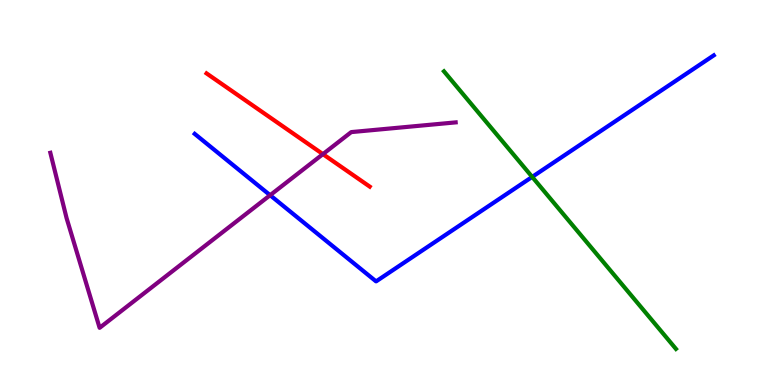[{'lines': ['blue', 'red'], 'intersections': []}, {'lines': ['green', 'red'], 'intersections': []}, {'lines': ['purple', 'red'], 'intersections': [{'x': 4.17, 'y': 6.0}]}, {'lines': ['blue', 'green'], 'intersections': [{'x': 6.87, 'y': 5.41}]}, {'lines': ['blue', 'purple'], 'intersections': [{'x': 3.49, 'y': 4.93}]}, {'lines': ['green', 'purple'], 'intersections': []}]